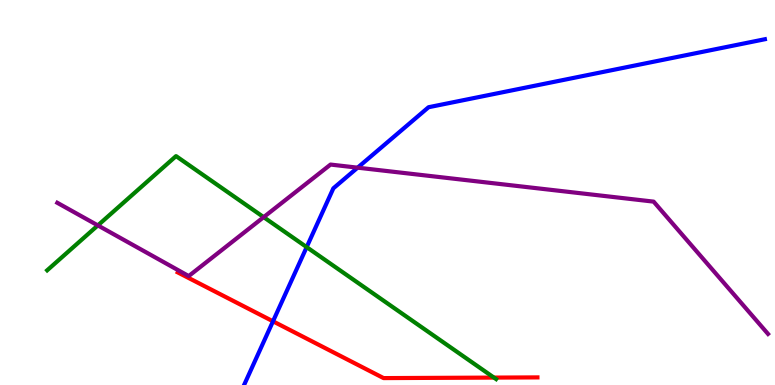[{'lines': ['blue', 'red'], 'intersections': [{'x': 3.52, 'y': 1.65}]}, {'lines': ['green', 'red'], 'intersections': [{'x': 6.37, 'y': 0.192}]}, {'lines': ['purple', 'red'], 'intersections': []}, {'lines': ['blue', 'green'], 'intersections': [{'x': 3.96, 'y': 3.58}]}, {'lines': ['blue', 'purple'], 'intersections': [{'x': 4.61, 'y': 5.65}]}, {'lines': ['green', 'purple'], 'intersections': [{'x': 1.26, 'y': 4.15}, {'x': 3.4, 'y': 4.36}]}]